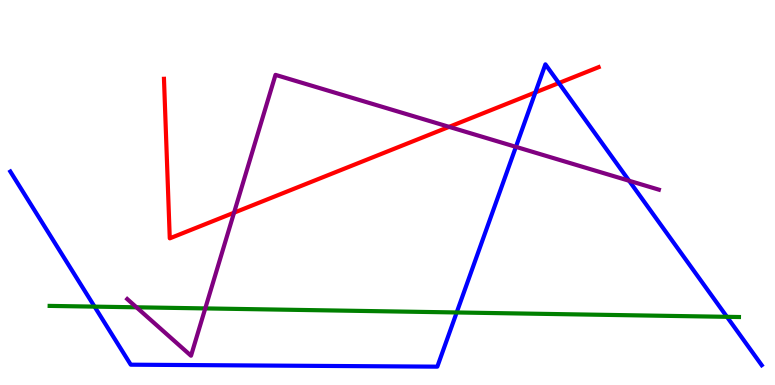[{'lines': ['blue', 'red'], 'intersections': [{'x': 6.91, 'y': 7.6}, {'x': 7.21, 'y': 7.84}]}, {'lines': ['green', 'red'], 'intersections': []}, {'lines': ['purple', 'red'], 'intersections': [{'x': 3.02, 'y': 4.48}, {'x': 5.79, 'y': 6.71}]}, {'lines': ['blue', 'green'], 'intersections': [{'x': 1.22, 'y': 2.04}, {'x': 5.89, 'y': 1.88}, {'x': 9.38, 'y': 1.77}]}, {'lines': ['blue', 'purple'], 'intersections': [{'x': 6.66, 'y': 6.19}, {'x': 8.12, 'y': 5.31}]}, {'lines': ['green', 'purple'], 'intersections': [{'x': 1.76, 'y': 2.02}, {'x': 2.65, 'y': 1.99}]}]